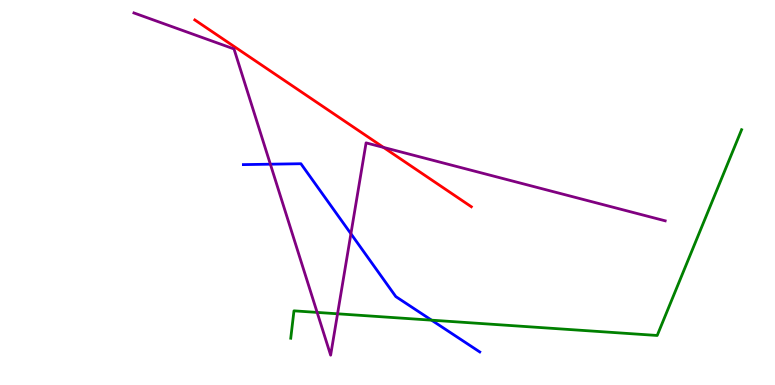[{'lines': ['blue', 'red'], 'intersections': []}, {'lines': ['green', 'red'], 'intersections': []}, {'lines': ['purple', 'red'], 'intersections': [{'x': 4.95, 'y': 6.17}]}, {'lines': ['blue', 'green'], 'intersections': [{'x': 5.57, 'y': 1.68}]}, {'lines': ['blue', 'purple'], 'intersections': [{'x': 3.49, 'y': 5.74}, {'x': 4.53, 'y': 3.93}]}, {'lines': ['green', 'purple'], 'intersections': [{'x': 4.09, 'y': 1.89}, {'x': 4.36, 'y': 1.85}]}]